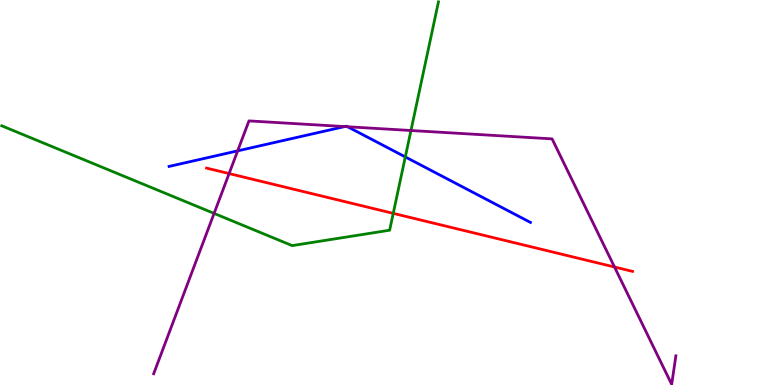[{'lines': ['blue', 'red'], 'intersections': []}, {'lines': ['green', 'red'], 'intersections': [{'x': 5.07, 'y': 4.46}]}, {'lines': ['purple', 'red'], 'intersections': [{'x': 2.96, 'y': 5.49}, {'x': 7.93, 'y': 3.06}]}, {'lines': ['blue', 'green'], 'intersections': [{'x': 5.23, 'y': 5.92}]}, {'lines': ['blue', 'purple'], 'intersections': [{'x': 3.07, 'y': 6.08}, {'x': 4.45, 'y': 6.71}, {'x': 4.49, 'y': 6.71}]}, {'lines': ['green', 'purple'], 'intersections': [{'x': 2.76, 'y': 4.46}, {'x': 5.3, 'y': 6.61}]}]